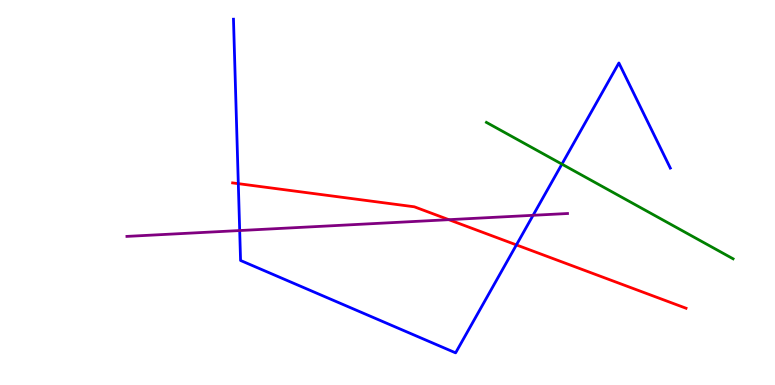[{'lines': ['blue', 'red'], 'intersections': [{'x': 3.07, 'y': 5.23}, {'x': 6.66, 'y': 3.64}]}, {'lines': ['green', 'red'], 'intersections': []}, {'lines': ['purple', 'red'], 'intersections': [{'x': 5.79, 'y': 4.29}]}, {'lines': ['blue', 'green'], 'intersections': [{'x': 7.25, 'y': 5.74}]}, {'lines': ['blue', 'purple'], 'intersections': [{'x': 3.09, 'y': 4.01}, {'x': 6.88, 'y': 4.41}]}, {'lines': ['green', 'purple'], 'intersections': []}]